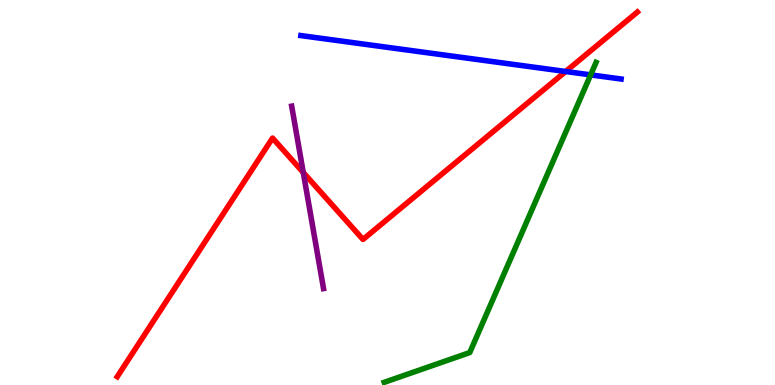[{'lines': ['blue', 'red'], 'intersections': [{'x': 7.3, 'y': 8.14}]}, {'lines': ['green', 'red'], 'intersections': []}, {'lines': ['purple', 'red'], 'intersections': [{'x': 3.91, 'y': 5.52}]}, {'lines': ['blue', 'green'], 'intersections': [{'x': 7.62, 'y': 8.05}]}, {'lines': ['blue', 'purple'], 'intersections': []}, {'lines': ['green', 'purple'], 'intersections': []}]